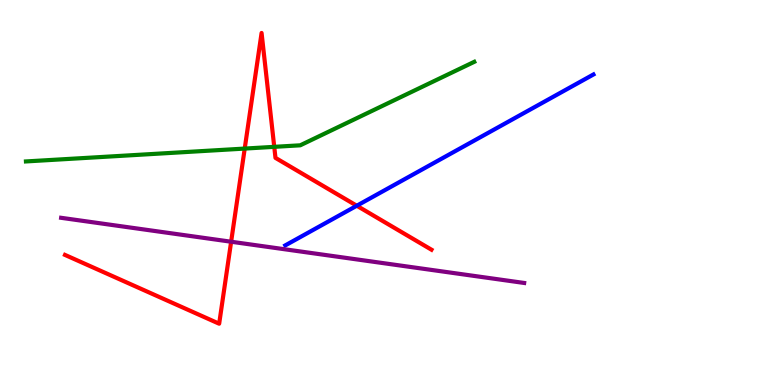[{'lines': ['blue', 'red'], 'intersections': [{'x': 4.6, 'y': 4.66}]}, {'lines': ['green', 'red'], 'intersections': [{'x': 3.16, 'y': 6.14}, {'x': 3.54, 'y': 6.19}]}, {'lines': ['purple', 'red'], 'intersections': [{'x': 2.98, 'y': 3.72}]}, {'lines': ['blue', 'green'], 'intersections': []}, {'lines': ['blue', 'purple'], 'intersections': []}, {'lines': ['green', 'purple'], 'intersections': []}]